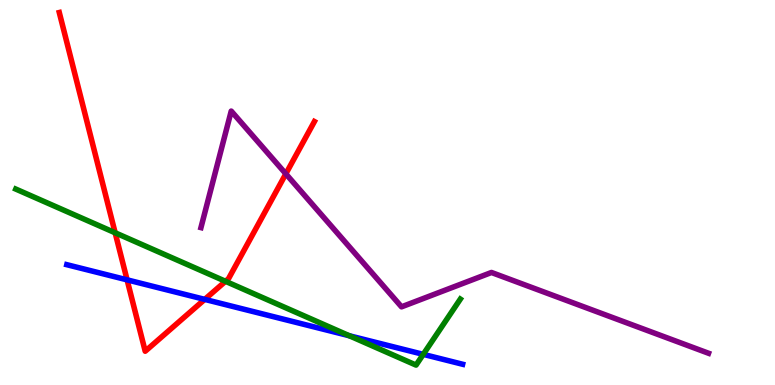[{'lines': ['blue', 'red'], 'intersections': [{'x': 1.64, 'y': 2.73}, {'x': 2.64, 'y': 2.22}]}, {'lines': ['green', 'red'], 'intersections': [{'x': 1.49, 'y': 3.95}, {'x': 2.91, 'y': 2.69}]}, {'lines': ['purple', 'red'], 'intersections': [{'x': 3.69, 'y': 5.48}]}, {'lines': ['blue', 'green'], 'intersections': [{'x': 4.51, 'y': 1.28}, {'x': 5.46, 'y': 0.796}]}, {'lines': ['blue', 'purple'], 'intersections': []}, {'lines': ['green', 'purple'], 'intersections': []}]